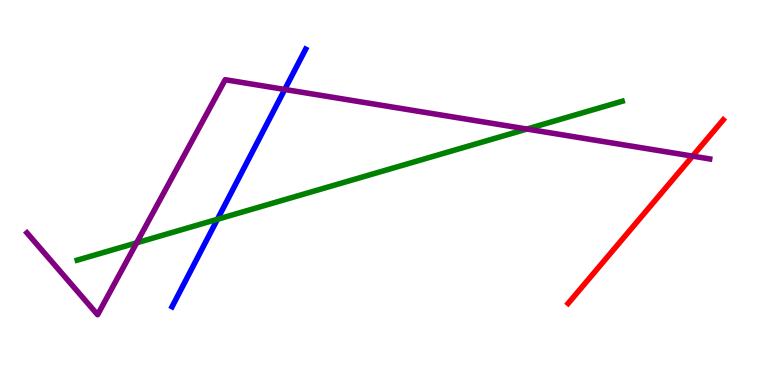[{'lines': ['blue', 'red'], 'intersections': []}, {'lines': ['green', 'red'], 'intersections': []}, {'lines': ['purple', 'red'], 'intersections': [{'x': 8.94, 'y': 5.94}]}, {'lines': ['blue', 'green'], 'intersections': [{'x': 2.81, 'y': 4.3}]}, {'lines': ['blue', 'purple'], 'intersections': [{'x': 3.67, 'y': 7.68}]}, {'lines': ['green', 'purple'], 'intersections': [{'x': 1.76, 'y': 3.69}, {'x': 6.8, 'y': 6.65}]}]